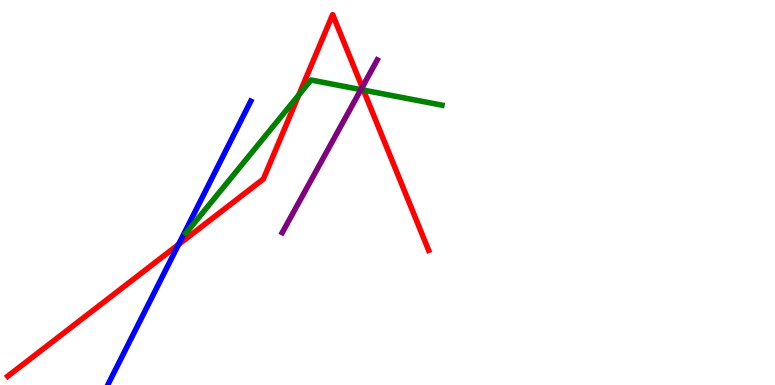[{'lines': ['blue', 'red'], 'intersections': [{'x': 2.3, 'y': 3.65}]}, {'lines': ['green', 'red'], 'intersections': [{'x': 3.86, 'y': 7.53}, {'x': 4.69, 'y': 7.66}]}, {'lines': ['purple', 'red'], 'intersections': [{'x': 4.67, 'y': 7.73}]}, {'lines': ['blue', 'green'], 'intersections': []}, {'lines': ['blue', 'purple'], 'intersections': []}, {'lines': ['green', 'purple'], 'intersections': [{'x': 4.66, 'y': 7.67}]}]